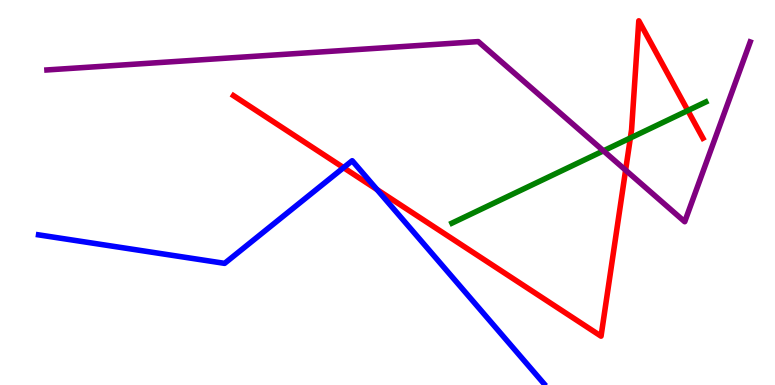[{'lines': ['blue', 'red'], 'intersections': [{'x': 4.43, 'y': 5.65}, {'x': 4.86, 'y': 5.08}]}, {'lines': ['green', 'red'], 'intersections': [{'x': 8.13, 'y': 6.42}, {'x': 8.88, 'y': 7.13}]}, {'lines': ['purple', 'red'], 'intersections': [{'x': 8.07, 'y': 5.58}]}, {'lines': ['blue', 'green'], 'intersections': []}, {'lines': ['blue', 'purple'], 'intersections': []}, {'lines': ['green', 'purple'], 'intersections': [{'x': 7.79, 'y': 6.08}]}]